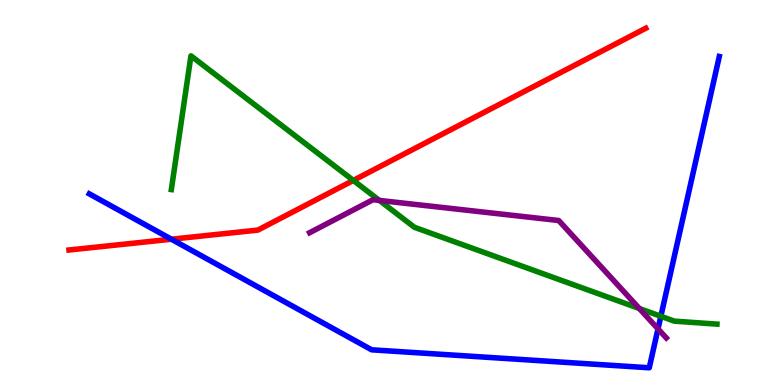[{'lines': ['blue', 'red'], 'intersections': [{'x': 2.21, 'y': 3.79}]}, {'lines': ['green', 'red'], 'intersections': [{'x': 4.56, 'y': 5.31}]}, {'lines': ['purple', 'red'], 'intersections': []}, {'lines': ['blue', 'green'], 'intersections': [{'x': 8.53, 'y': 1.79}]}, {'lines': ['blue', 'purple'], 'intersections': [{'x': 8.49, 'y': 1.46}]}, {'lines': ['green', 'purple'], 'intersections': [{'x': 4.9, 'y': 4.79}, {'x': 8.25, 'y': 1.99}]}]